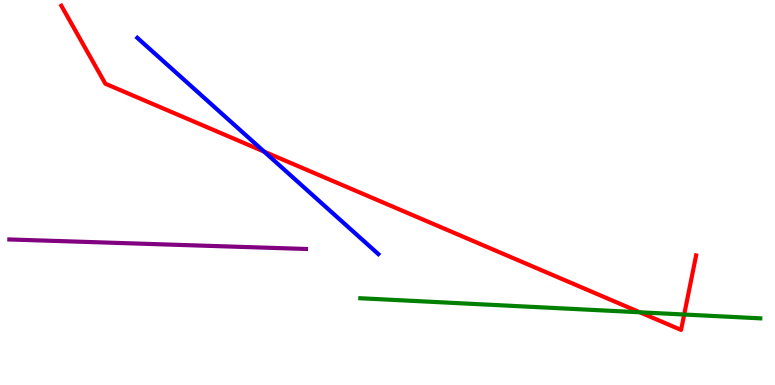[{'lines': ['blue', 'red'], 'intersections': [{'x': 3.41, 'y': 6.06}]}, {'lines': ['green', 'red'], 'intersections': [{'x': 8.26, 'y': 1.89}, {'x': 8.83, 'y': 1.83}]}, {'lines': ['purple', 'red'], 'intersections': []}, {'lines': ['blue', 'green'], 'intersections': []}, {'lines': ['blue', 'purple'], 'intersections': []}, {'lines': ['green', 'purple'], 'intersections': []}]